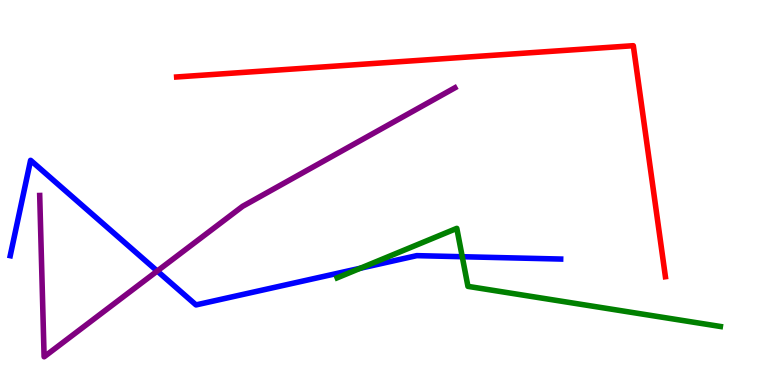[{'lines': ['blue', 'red'], 'intersections': []}, {'lines': ['green', 'red'], 'intersections': []}, {'lines': ['purple', 'red'], 'intersections': []}, {'lines': ['blue', 'green'], 'intersections': [{'x': 4.65, 'y': 3.03}, {'x': 5.96, 'y': 3.33}]}, {'lines': ['blue', 'purple'], 'intersections': [{'x': 2.03, 'y': 2.96}]}, {'lines': ['green', 'purple'], 'intersections': []}]